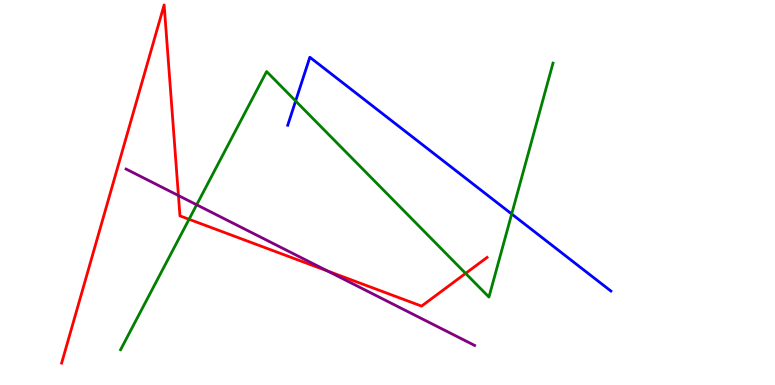[{'lines': ['blue', 'red'], 'intersections': []}, {'lines': ['green', 'red'], 'intersections': [{'x': 2.44, 'y': 4.3}, {'x': 6.01, 'y': 2.9}]}, {'lines': ['purple', 'red'], 'intersections': [{'x': 2.3, 'y': 4.92}, {'x': 4.23, 'y': 2.96}]}, {'lines': ['blue', 'green'], 'intersections': [{'x': 3.81, 'y': 7.38}, {'x': 6.6, 'y': 4.44}]}, {'lines': ['blue', 'purple'], 'intersections': []}, {'lines': ['green', 'purple'], 'intersections': [{'x': 2.54, 'y': 4.68}]}]